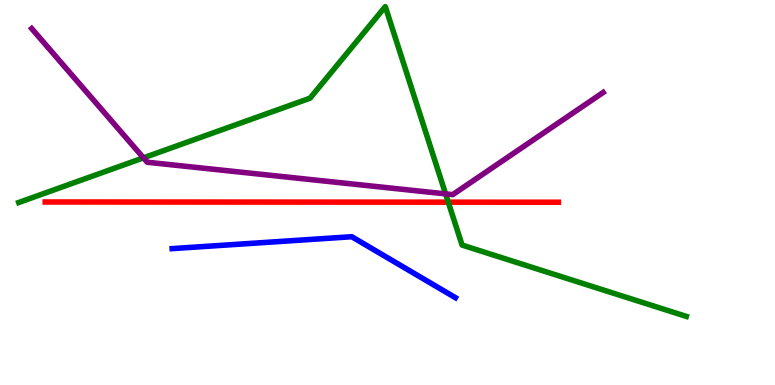[{'lines': ['blue', 'red'], 'intersections': []}, {'lines': ['green', 'red'], 'intersections': [{'x': 5.78, 'y': 4.75}]}, {'lines': ['purple', 'red'], 'intersections': []}, {'lines': ['blue', 'green'], 'intersections': []}, {'lines': ['blue', 'purple'], 'intersections': []}, {'lines': ['green', 'purple'], 'intersections': [{'x': 1.85, 'y': 5.9}, {'x': 5.75, 'y': 4.96}]}]